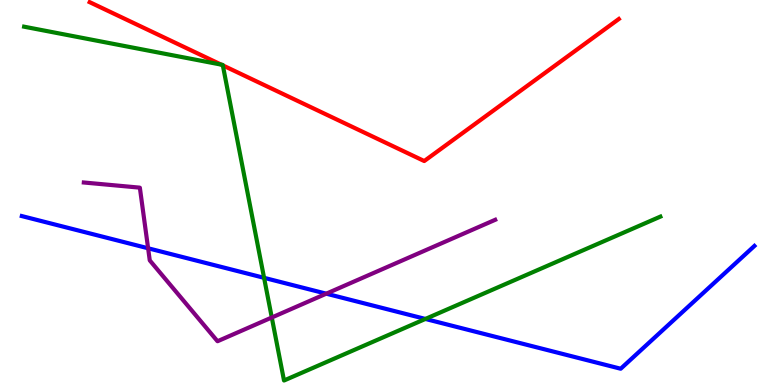[{'lines': ['blue', 'red'], 'intersections': []}, {'lines': ['green', 'red'], 'intersections': [{'x': 2.85, 'y': 8.32}, {'x': 2.88, 'y': 8.3}]}, {'lines': ['purple', 'red'], 'intersections': []}, {'lines': ['blue', 'green'], 'intersections': [{'x': 3.41, 'y': 2.78}, {'x': 5.49, 'y': 1.72}]}, {'lines': ['blue', 'purple'], 'intersections': [{'x': 1.91, 'y': 3.55}, {'x': 4.21, 'y': 2.37}]}, {'lines': ['green', 'purple'], 'intersections': [{'x': 3.51, 'y': 1.75}]}]